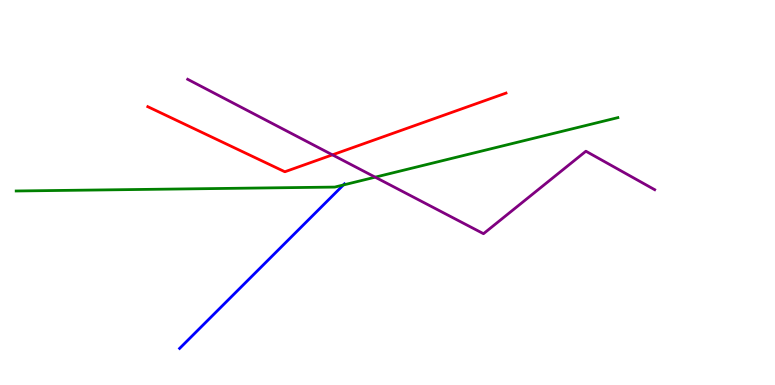[{'lines': ['blue', 'red'], 'intersections': []}, {'lines': ['green', 'red'], 'intersections': []}, {'lines': ['purple', 'red'], 'intersections': [{'x': 4.29, 'y': 5.98}]}, {'lines': ['blue', 'green'], 'intersections': [{'x': 4.43, 'y': 5.2}]}, {'lines': ['blue', 'purple'], 'intersections': []}, {'lines': ['green', 'purple'], 'intersections': [{'x': 4.84, 'y': 5.4}]}]